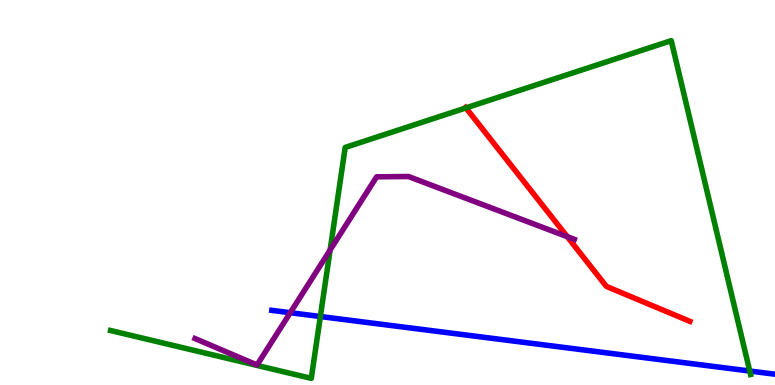[{'lines': ['blue', 'red'], 'intersections': []}, {'lines': ['green', 'red'], 'intersections': [{'x': 6.01, 'y': 7.2}]}, {'lines': ['purple', 'red'], 'intersections': [{'x': 7.32, 'y': 3.85}]}, {'lines': ['blue', 'green'], 'intersections': [{'x': 4.13, 'y': 1.78}, {'x': 9.67, 'y': 0.363}]}, {'lines': ['blue', 'purple'], 'intersections': [{'x': 3.75, 'y': 1.88}]}, {'lines': ['green', 'purple'], 'intersections': [{'x': 4.26, 'y': 3.51}]}]